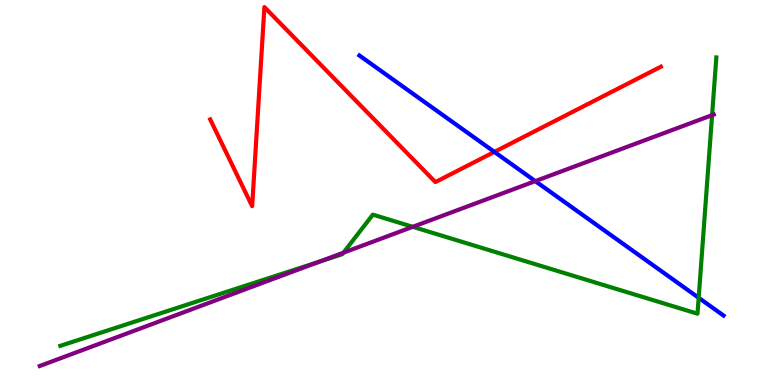[{'lines': ['blue', 'red'], 'intersections': [{'x': 6.38, 'y': 6.05}]}, {'lines': ['green', 'red'], 'intersections': []}, {'lines': ['purple', 'red'], 'intersections': []}, {'lines': ['blue', 'green'], 'intersections': [{'x': 9.02, 'y': 2.27}]}, {'lines': ['blue', 'purple'], 'intersections': [{'x': 6.91, 'y': 5.3}]}, {'lines': ['green', 'purple'], 'intersections': [{'x': 4.12, 'y': 3.2}, {'x': 4.43, 'y': 3.44}, {'x': 5.33, 'y': 4.11}, {'x': 9.19, 'y': 7.01}]}]